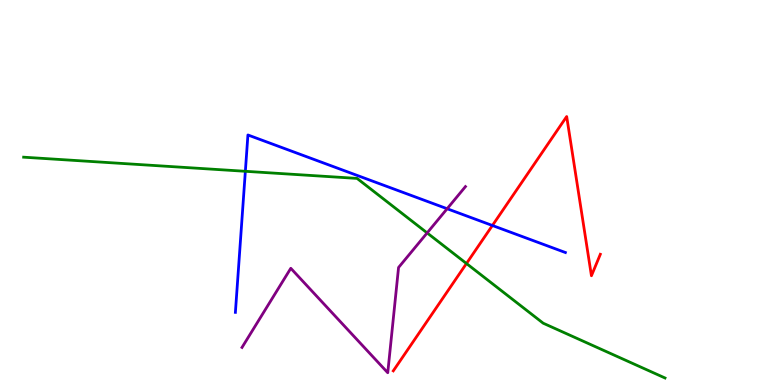[{'lines': ['blue', 'red'], 'intersections': [{'x': 6.35, 'y': 4.14}]}, {'lines': ['green', 'red'], 'intersections': [{'x': 6.02, 'y': 3.16}]}, {'lines': ['purple', 'red'], 'intersections': []}, {'lines': ['blue', 'green'], 'intersections': [{'x': 3.17, 'y': 5.55}]}, {'lines': ['blue', 'purple'], 'intersections': [{'x': 5.77, 'y': 4.58}]}, {'lines': ['green', 'purple'], 'intersections': [{'x': 5.51, 'y': 3.95}]}]